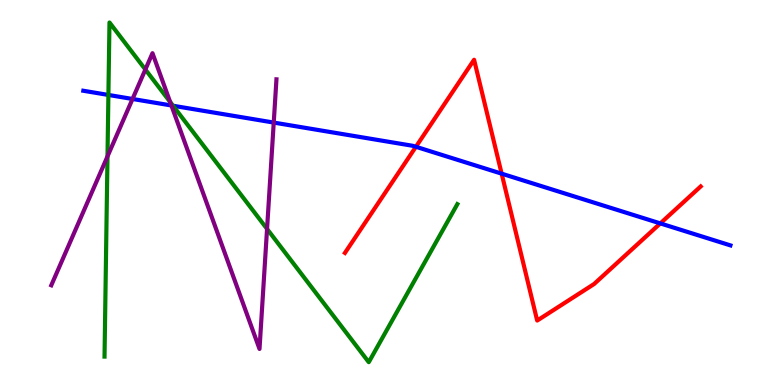[{'lines': ['blue', 'red'], 'intersections': [{'x': 5.37, 'y': 6.19}, {'x': 6.47, 'y': 5.49}, {'x': 8.52, 'y': 4.2}]}, {'lines': ['green', 'red'], 'intersections': []}, {'lines': ['purple', 'red'], 'intersections': []}, {'lines': ['blue', 'green'], 'intersections': [{'x': 1.4, 'y': 7.53}, {'x': 2.23, 'y': 7.25}]}, {'lines': ['blue', 'purple'], 'intersections': [{'x': 1.71, 'y': 7.43}, {'x': 2.21, 'y': 7.26}, {'x': 3.53, 'y': 6.82}]}, {'lines': ['green', 'purple'], 'intersections': [{'x': 1.39, 'y': 5.94}, {'x': 1.88, 'y': 8.19}, {'x': 2.2, 'y': 7.35}, {'x': 3.45, 'y': 4.05}]}]